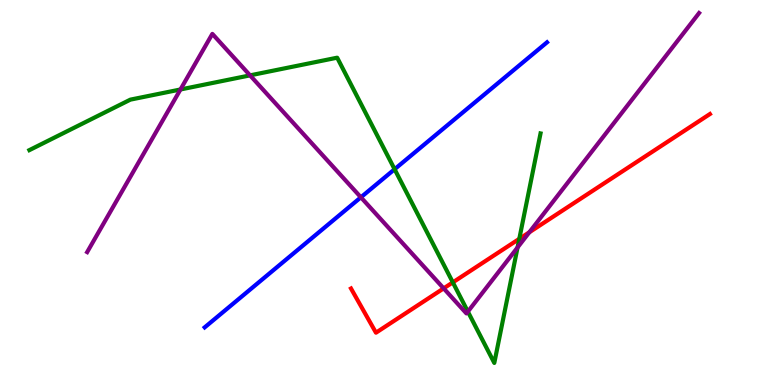[{'lines': ['blue', 'red'], 'intersections': []}, {'lines': ['green', 'red'], 'intersections': [{'x': 5.84, 'y': 2.67}, {'x': 6.7, 'y': 3.8}]}, {'lines': ['purple', 'red'], 'intersections': [{'x': 5.72, 'y': 2.51}, {'x': 6.83, 'y': 3.97}]}, {'lines': ['blue', 'green'], 'intersections': [{'x': 5.09, 'y': 5.6}]}, {'lines': ['blue', 'purple'], 'intersections': [{'x': 4.66, 'y': 4.88}]}, {'lines': ['green', 'purple'], 'intersections': [{'x': 2.33, 'y': 7.68}, {'x': 3.23, 'y': 8.04}, {'x': 6.04, 'y': 1.91}, {'x': 6.68, 'y': 3.57}]}]